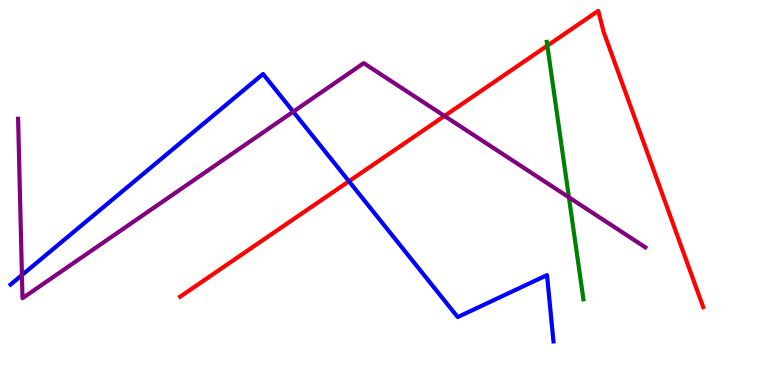[{'lines': ['blue', 'red'], 'intersections': [{'x': 4.5, 'y': 5.29}]}, {'lines': ['green', 'red'], 'intersections': [{'x': 7.06, 'y': 8.81}]}, {'lines': ['purple', 'red'], 'intersections': [{'x': 5.74, 'y': 6.99}]}, {'lines': ['blue', 'green'], 'intersections': []}, {'lines': ['blue', 'purple'], 'intersections': [{'x': 0.283, 'y': 2.85}, {'x': 3.78, 'y': 7.1}]}, {'lines': ['green', 'purple'], 'intersections': [{'x': 7.34, 'y': 4.87}]}]